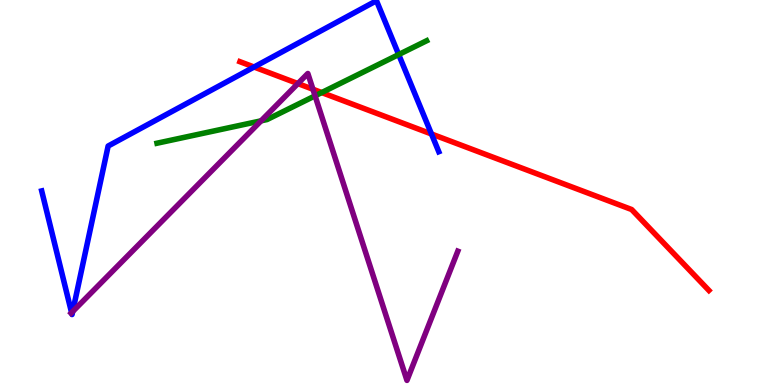[{'lines': ['blue', 'red'], 'intersections': [{'x': 3.28, 'y': 8.26}, {'x': 5.57, 'y': 6.52}]}, {'lines': ['green', 'red'], 'intersections': [{'x': 4.15, 'y': 7.6}]}, {'lines': ['purple', 'red'], 'intersections': [{'x': 3.84, 'y': 7.83}, {'x': 4.04, 'y': 7.68}]}, {'lines': ['blue', 'green'], 'intersections': [{'x': 5.14, 'y': 8.58}]}, {'lines': ['blue', 'purple'], 'intersections': [{'x': 0.924, 'y': 1.88}, {'x': 0.938, 'y': 1.91}]}, {'lines': ['green', 'purple'], 'intersections': [{'x': 3.37, 'y': 6.86}, {'x': 4.07, 'y': 7.51}]}]